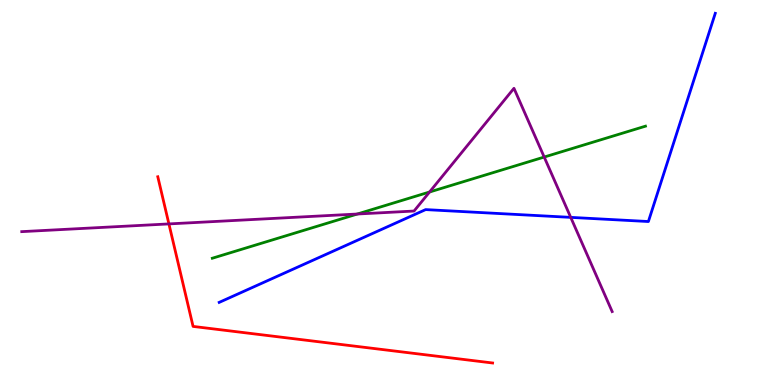[{'lines': ['blue', 'red'], 'intersections': []}, {'lines': ['green', 'red'], 'intersections': []}, {'lines': ['purple', 'red'], 'intersections': [{'x': 2.18, 'y': 4.18}]}, {'lines': ['blue', 'green'], 'intersections': []}, {'lines': ['blue', 'purple'], 'intersections': [{'x': 7.36, 'y': 4.35}]}, {'lines': ['green', 'purple'], 'intersections': [{'x': 4.61, 'y': 4.44}, {'x': 5.54, 'y': 5.01}, {'x': 7.02, 'y': 5.92}]}]